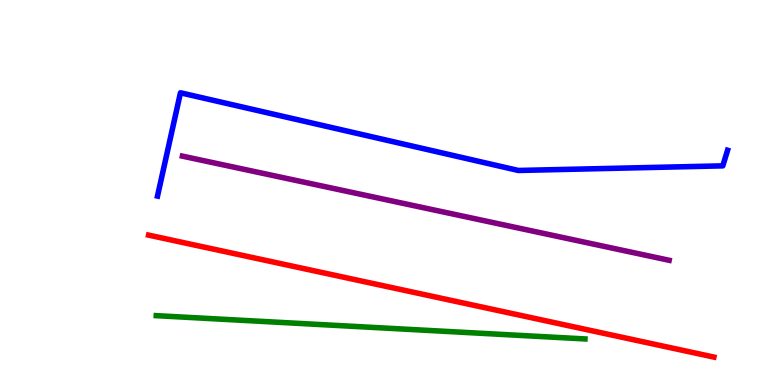[{'lines': ['blue', 'red'], 'intersections': []}, {'lines': ['green', 'red'], 'intersections': []}, {'lines': ['purple', 'red'], 'intersections': []}, {'lines': ['blue', 'green'], 'intersections': []}, {'lines': ['blue', 'purple'], 'intersections': []}, {'lines': ['green', 'purple'], 'intersections': []}]